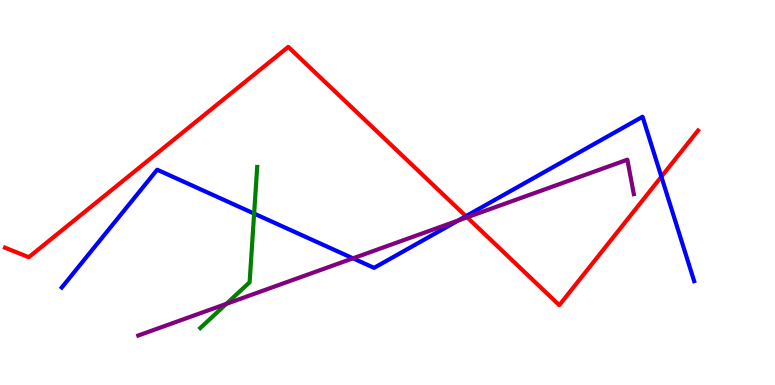[{'lines': ['blue', 'red'], 'intersections': [{'x': 6.01, 'y': 4.39}, {'x': 8.53, 'y': 5.41}]}, {'lines': ['green', 'red'], 'intersections': []}, {'lines': ['purple', 'red'], 'intersections': [{'x': 6.03, 'y': 4.36}]}, {'lines': ['blue', 'green'], 'intersections': [{'x': 3.28, 'y': 4.45}]}, {'lines': ['blue', 'purple'], 'intersections': [{'x': 4.55, 'y': 3.29}, {'x': 5.91, 'y': 4.27}]}, {'lines': ['green', 'purple'], 'intersections': [{'x': 2.92, 'y': 2.11}]}]